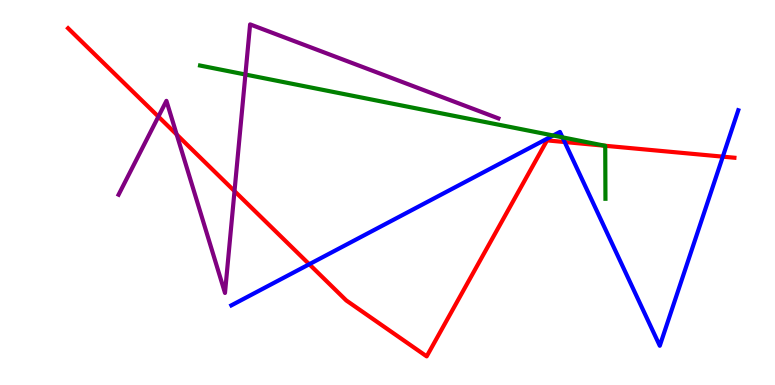[{'lines': ['blue', 'red'], 'intersections': [{'x': 3.99, 'y': 3.14}, {'x': 7.29, 'y': 6.31}, {'x': 9.33, 'y': 5.93}]}, {'lines': ['green', 'red'], 'intersections': [{'x': 7.8, 'y': 6.21}]}, {'lines': ['purple', 'red'], 'intersections': [{'x': 2.04, 'y': 6.97}, {'x': 2.28, 'y': 6.51}, {'x': 3.03, 'y': 5.04}]}, {'lines': ['blue', 'green'], 'intersections': [{'x': 7.14, 'y': 6.48}, {'x': 7.26, 'y': 6.43}]}, {'lines': ['blue', 'purple'], 'intersections': []}, {'lines': ['green', 'purple'], 'intersections': [{'x': 3.17, 'y': 8.06}]}]